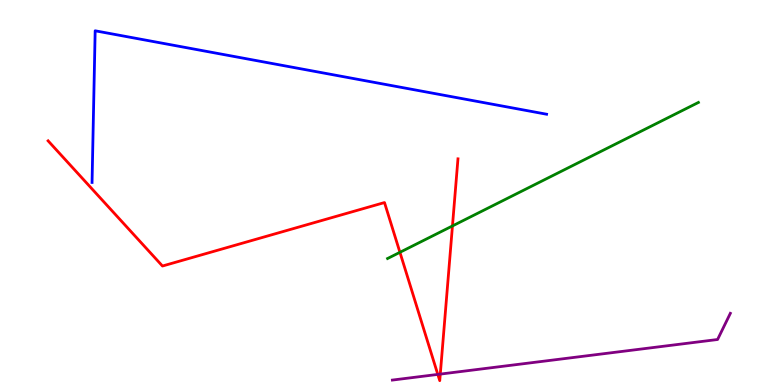[{'lines': ['blue', 'red'], 'intersections': []}, {'lines': ['green', 'red'], 'intersections': [{'x': 5.16, 'y': 3.45}, {'x': 5.84, 'y': 4.13}]}, {'lines': ['purple', 'red'], 'intersections': [{'x': 5.65, 'y': 0.275}, {'x': 5.68, 'y': 0.283}]}, {'lines': ['blue', 'green'], 'intersections': []}, {'lines': ['blue', 'purple'], 'intersections': []}, {'lines': ['green', 'purple'], 'intersections': []}]